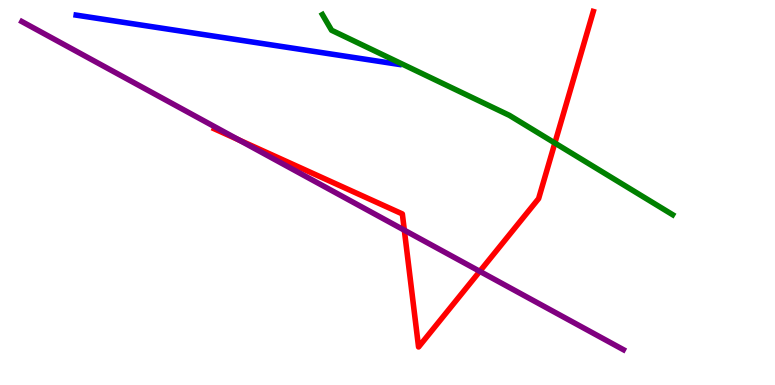[{'lines': ['blue', 'red'], 'intersections': []}, {'lines': ['green', 'red'], 'intersections': [{'x': 7.16, 'y': 6.29}]}, {'lines': ['purple', 'red'], 'intersections': [{'x': 3.08, 'y': 6.37}, {'x': 5.22, 'y': 4.02}, {'x': 6.19, 'y': 2.95}]}, {'lines': ['blue', 'green'], 'intersections': []}, {'lines': ['blue', 'purple'], 'intersections': []}, {'lines': ['green', 'purple'], 'intersections': []}]